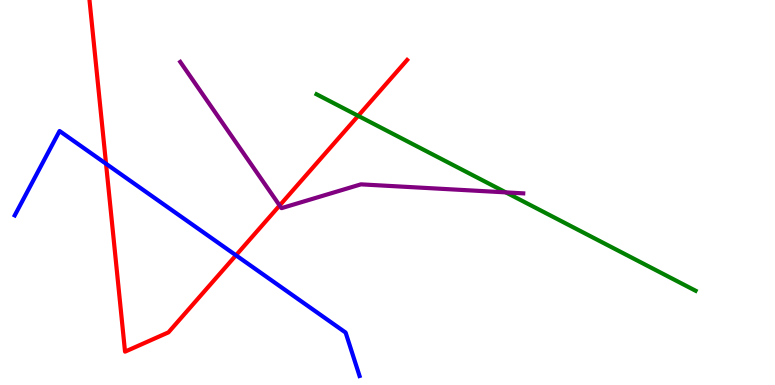[{'lines': ['blue', 'red'], 'intersections': [{'x': 1.37, 'y': 5.75}, {'x': 3.04, 'y': 3.37}]}, {'lines': ['green', 'red'], 'intersections': [{'x': 4.62, 'y': 6.99}]}, {'lines': ['purple', 'red'], 'intersections': [{'x': 3.61, 'y': 4.66}]}, {'lines': ['blue', 'green'], 'intersections': []}, {'lines': ['blue', 'purple'], 'intersections': []}, {'lines': ['green', 'purple'], 'intersections': [{'x': 6.53, 'y': 5.0}]}]